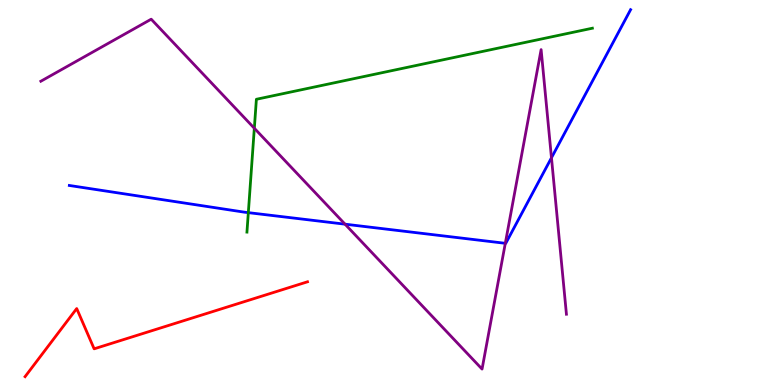[{'lines': ['blue', 'red'], 'intersections': []}, {'lines': ['green', 'red'], 'intersections': []}, {'lines': ['purple', 'red'], 'intersections': []}, {'lines': ['blue', 'green'], 'intersections': [{'x': 3.2, 'y': 4.48}]}, {'lines': ['blue', 'purple'], 'intersections': [{'x': 4.45, 'y': 4.18}, {'x': 6.52, 'y': 3.68}, {'x': 7.12, 'y': 5.9}]}, {'lines': ['green', 'purple'], 'intersections': [{'x': 3.28, 'y': 6.67}]}]